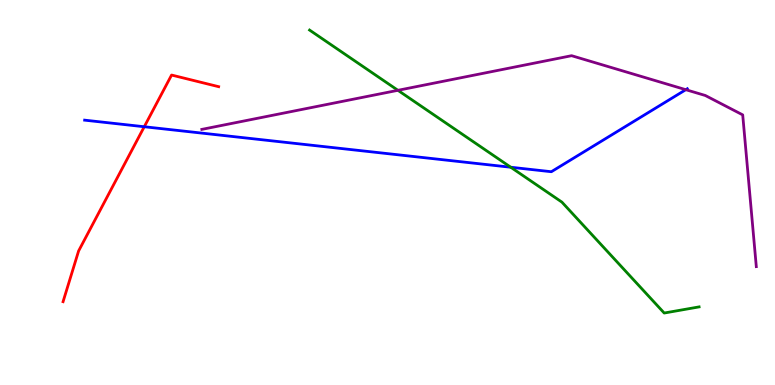[{'lines': ['blue', 'red'], 'intersections': [{'x': 1.86, 'y': 6.71}]}, {'lines': ['green', 'red'], 'intersections': []}, {'lines': ['purple', 'red'], 'intersections': []}, {'lines': ['blue', 'green'], 'intersections': [{'x': 6.59, 'y': 5.66}]}, {'lines': ['blue', 'purple'], 'intersections': [{'x': 8.85, 'y': 7.67}]}, {'lines': ['green', 'purple'], 'intersections': [{'x': 5.13, 'y': 7.65}]}]